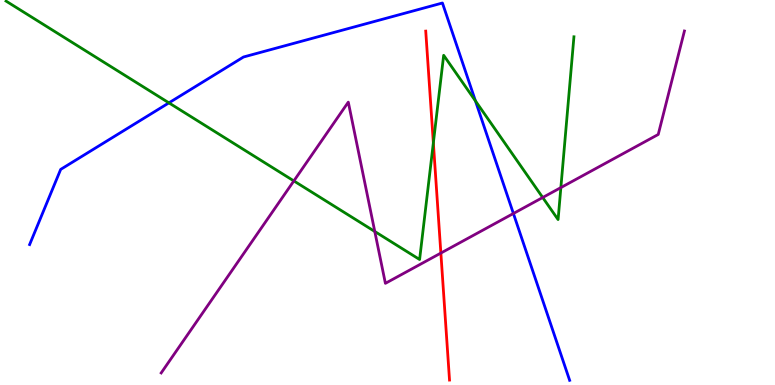[{'lines': ['blue', 'red'], 'intersections': []}, {'lines': ['green', 'red'], 'intersections': [{'x': 5.59, 'y': 6.29}]}, {'lines': ['purple', 'red'], 'intersections': [{'x': 5.69, 'y': 3.43}]}, {'lines': ['blue', 'green'], 'intersections': [{'x': 2.18, 'y': 7.33}, {'x': 6.13, 'y': 7.38}]}, {'lines': ['blue', 'purple'], 'intersections': [{'x': 6.62, 'y': 4.45}]}, {'lines': ['green', 'purple'], 'intersections': [{'x': 3.79, 'y': 5.3}, {'x': 4.84, 'y': 3.99}, {'x': 7.0, 'y': 4.87}, {'x': 7.24, 'y': 5.13}]}]